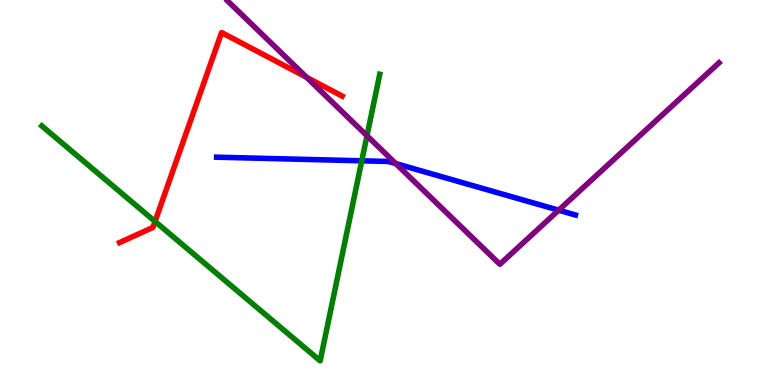[{'lines': ['blue', 'red'], 'intersections': []}, {'lines': ['green', 'red'], 'intersections': [{'x': 2.0, 'y': 4.25}]}, {'lines': ['purple', 'red'], 'intersections': [{'x': 3.96, 'y': 7.99}]}, {'lines': ['blue', 'green'], 'intersections': [{'x': 4.67, 'y': 5.82}]}, {'lines': ['blue', 'purple'], 'intersections': [{'x': 5.11, 'y': 5.75}, {'x': 7.21, 'y': 4.54}]}, {'lines': ['green', 'purple'], 'intersections': [{'x': 4.74, 'y': 6.47}]}]